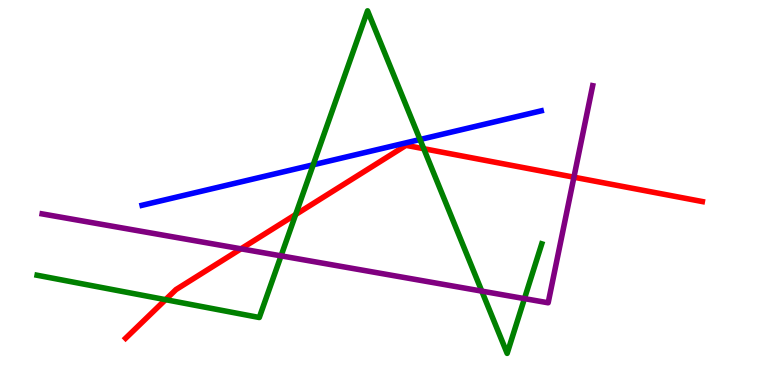[{'lines': ['blue', 'red'], 'intersections': []}, {'lines': ['green', 'red'], 'intersections': [{'x': 2.14, 'y': 2.22}, {'x': 3.81, 'y': 4.43}, {'x': 5.47, 'y': 6.14}]}, {'lines': ['purple', 'red'], 'intersections': [{'x': 3.11, 'y': 3.54}, {'x': 7.41, 'y': 5.4}]}, {'lines': ['blue', 'green'], 'intersections': [{'x': 4.04, 'y': 5.72}, {'x': 5.42, 'y': 6.38}]}, {'lines': ['blue', 'purple'], 'intersections': []}, {'lines': ['green', 'purple'], 'intersections': [{'x': 3.63, 'y': 3.35}, {'x': 6.22, 'y': 2.44}, {'x': 6.77, 'y': 2.24}]}]